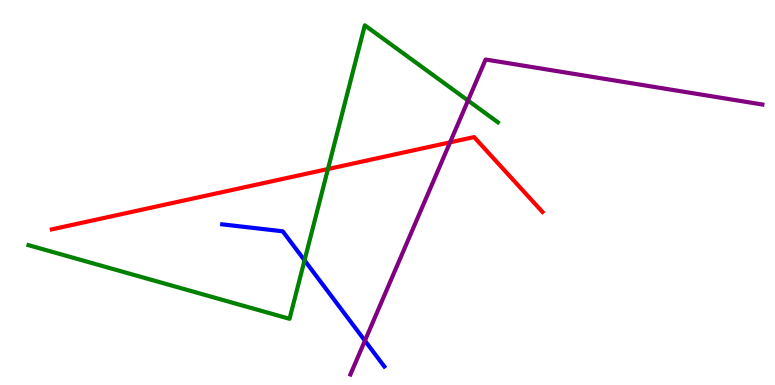[{'lines': ['blue', 'red'], 'intersections': []}, {'lines': ['green', 'red'], 'intersections': [{'x': 4.23, 'y': 5.61}]}, {'lines': ['purple', 'red'], 'intersections': [{'x': 5.81, 'y': 6.3}]}, {'lines': ['blue', 'green'], 'intersections': [{'x': 3.93, 'y': 3.24}]}, {'lines': ['blue', 'purple'], 'intersections': [{'x': 4.71, 'y': 1.15}]}, {'lines': ['green', 'purple'], 'intersections': [{'x': 6.04, 'y': 7.39}]}]